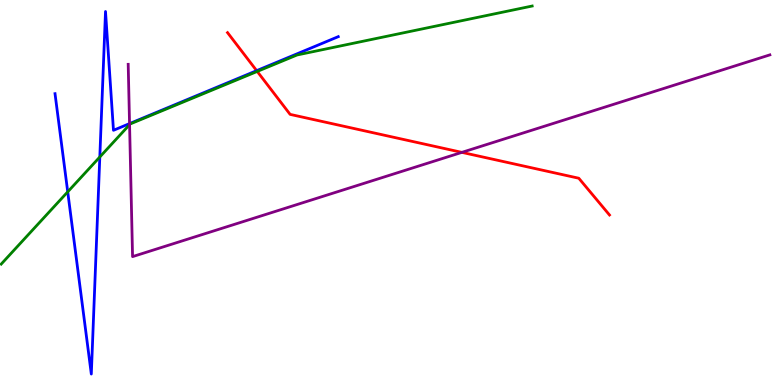[{'lines': ['blue', 'red'], 'intersections': [{'x': 3.31, 'y': 8.16}]}, {'lines': ['green', 'red'], 'intersections': [{'x': 3.32, 'y': 8.14}]}, {'lines': ['purple', 'red'], 'intersections': [{'x': 5.96, 'y': 6.04}]}, {'lines': ['blue', 'green'], 'intersections': [{'x': 0.874, 'y': 5.02}, {'x': 1.29, 'y': 5.92}]}, {'lines': ['blue', 'purple'], 'intersections': [{'x': 1.67, 'y': 6.79}]}, {'lines': ['green', 'purple'], 'intersections': [{'x': 1.67, 'y': 6.76}]}]